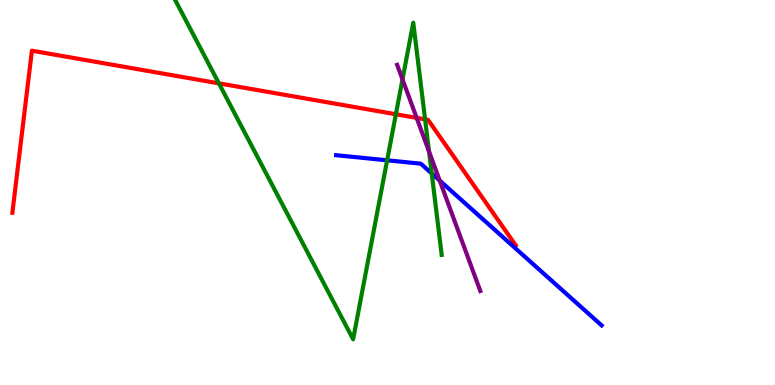[{'lines': ['blue', 'red'], 'intersections': []}, {'lines': ['green', 'red'], 'intersections': [{'x': 2.82, 'y': 7.84}, {'x': 5.11, 'y': 7.03}, {'x': 5.49, 'y': 6.9}]}, {'lines': ['purple', 'red'], 'intersections': [{'x': 5.38, 'y': 6.94}]}, {'lines': ['blue', 'green'], 'intersections': [{'x': 5.0, 'y': 5.84}, {'x': 5.57, 'y': 5.5}]}, {'lines': ['blue', 'purple'], 'intersections': [{'x': 5.67, 'y': 5.31}]}, {'lines': ['green', 'purple'], 'intersections': [{'x': 5.19, 'y': 7.94}, {'x': 5.54, 'y': 6.06}]}]